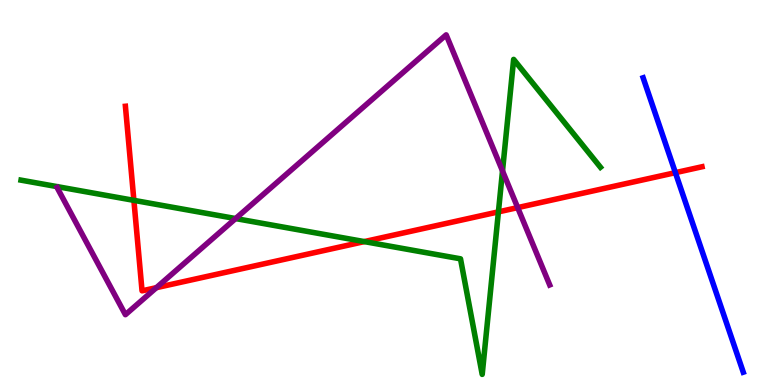[{'lines': ['blue', 'red'], 'intersections': [{'x': 8.71, 'y': 5.52}]}, {'lines': ['green', 'red'], 'intersections': [{'x': 1.73, 'y': 4.8}, {'x': 4.7, 'y': 3.72}, {'x': 6.43, 'y': 4.5}]}, {'lines': ['purple', 'red'], 'intersections': [{'x': 2.02, 'y': 2.53}, {'x': 6.68, 'y': 4.61}]}, {'lines': ['blue', 'green'], 'intersections': []}, {'lines': ['blue', 'purple'], 'intersections': []}, {'lines': ['green', 'purple'], 'intersections': [{'x': 3.04, 'y': 4.32}, {'x': 6.48, 'y': 5.56}]}]